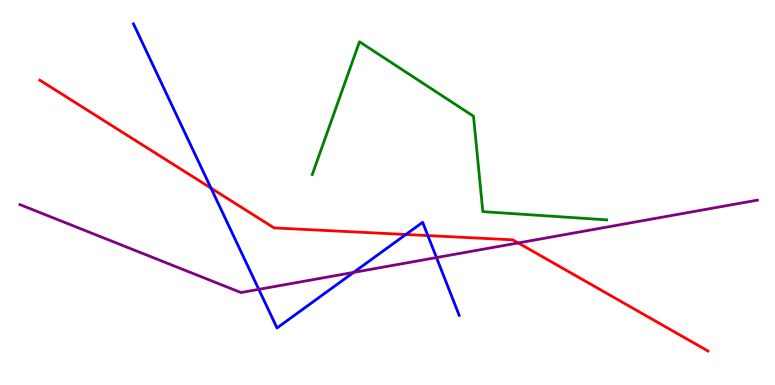[{'lines': ['blue', 'red'], 'intersections': [{'x': 2.72, 'y': 5.11}, {'x': 5.24, 'y': 3.91}, {'x': 5.52, 'y': 3.88}]}, {'lines': ['green', 'red'], 'intersections': []}, {'lines': ['purple', 'red'], 'intersections': [{'x': 6.69, 'y': 3.69}]}, {'lines': ['blue', 'green'], 'intersections': []}, {'lines': ['blue', 'purple'], 'intersections': [{'x': 3.34, 'y': 2.48}, {'x': 4.56, 'y': 2.93}, {'x': 5.63, 'y': 3.31}]}, {'lines': ['green', 'purple'], 'intersections': []}]